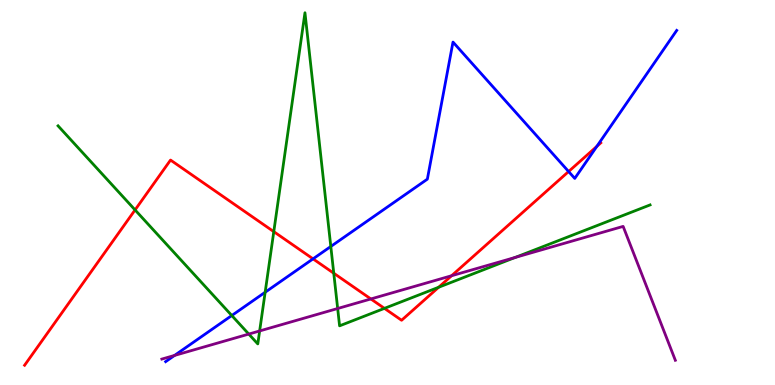[{'lines': ['blue', 'red'], 'intersections': [{'x': 4.04, 'y': 3.28}, {'x': 7.34, 'y': 5.54}, {'x': 7.7, 'y': 6.2}]}, {'lines': ['green', 'red'], 'intersections': [{'x': 1.74, 'y': 4.55}, {'x': 3.53, 'y': 3.98}, {'x': 4.31, 'y': 2.9}, {'x': 4.96, 'y': 1.99}, {'x': 5.66, 'y': 2.54}]}, {'lines': ['purple', 'red'], 'intersections': [{'x': 4.79, 'y': 2.23}, {'x': 5.83, 'y': 2.84}]}, {'lines': ['blue', 'green'], 'intersections': [{'x': 2.99, 'y': 1.8}, {'x': 3.42, 'y': 2.41}, {'x': 4.27, 'y': 3.6}]}, {'lines': ['blue', 'purple'], 'intersections': [{'x': 2.25, 'y': 0.768}]}, {'lines': ['green', 'purple'], 'intersections': [{'x': 3.21, 'y': 1.32}, {'x': 3.35, 'y': 1.4}, {'x': 4.36, 'y': 1.99}, {'x': 6.65, 'y': 3.31}]}]